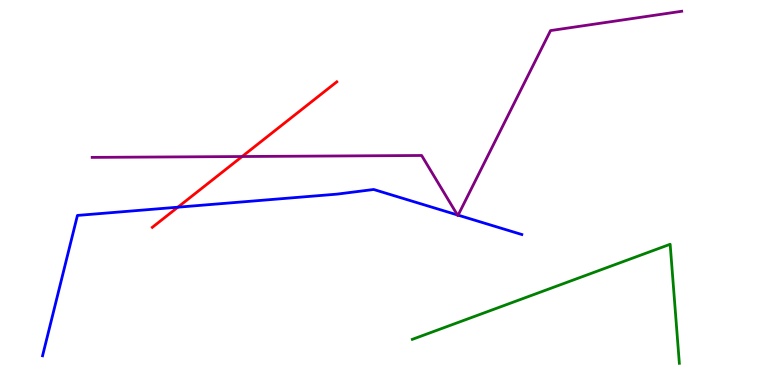[{'lines': ['blue', 'red'], 'intersections': [{'x': 2.3, 'y': 4.62}]}, {'lines': ['green', 'red'], 'intersections': []}, {'lines': ['purple', 'red'], 'intersections': [{'x': 3.12, 'y': 5.93}]}, {'lines': ['blue', 'green'], 'intersections': []}, {'lines': ['blue', 'purple'], 'intersections': [{'x': 5.9, 'y': 4.42}, {'x': 5.91, 'y': 4.41}]}, {'lines': ['green', 'purple'], 'intersections': []}]